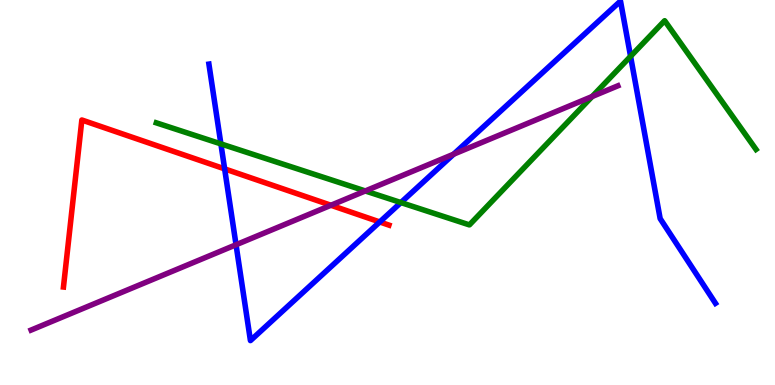[{'lines': ['blue', 'red'], 'intersections': [{'x': 2.9, 'y': 5.61}, {'x': 4.9, 'y': 4.23}]}, {'lines': ['green', 'red'], 'intersections': []}, {'lines': ['purple', 'red'], 'intersections': [{'x': 4.27, 'y': 4.67}]}, {'lines': ['blue', 'green'], 'intersections': [{'x': 2.85, 'y': 6.26}, {'x': 5.17, 'y': 4.74}, {'x': 8.14, 'y': 8.54}]}, {'lines': ['blue', 'purple'], 'intersections': [{'x': 3.05, 'y': 3.64}, {'x': 5.85, 'y': 6.0}]}, {'lines': ['green', 'purple'], 'intersections': [{'x': 4.71, 'y': 5.04}, {'x': 7.64, 'y': 7.49}]}]